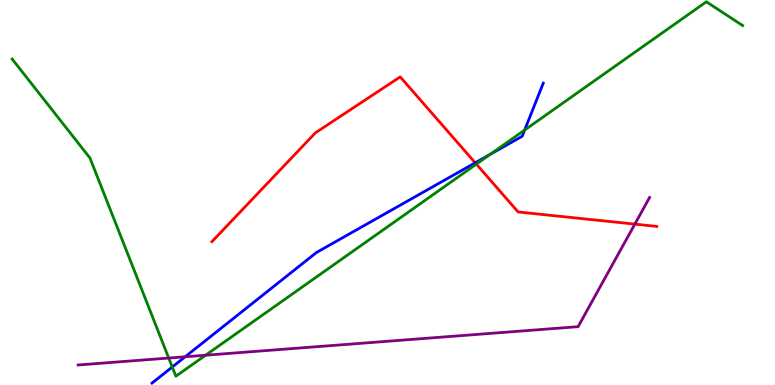[{'lines': ['blue', 'red'], 'intersections': [{'x': 6.13, 'y': 5.77}]}, {'lines': ['green', 'red'], 'intersections': [{'x': 6.15, 'y': 5.74}]}, {'lines': ['purple', 'red'], 'intersections': [{'x': 8.19, 'y': 4.18}]}, {'lines': ['blue', 'green'], 'intersections': [{'x': 2.22, 'y': 0.467}, {'x': 6.33, 'y': 5.99}, {'x': 6.77, 'y': 6.62}]}, {'lines': ['blue', 'purple'], 'intersections': [{'x': 2.39, 'y': 0.733}]}, {'lines': ['green', 'purple'], 'intersections': [{'x': 2.18, 'y': 0.7}, {'x': 2.65, 'y': 0.774}]}]